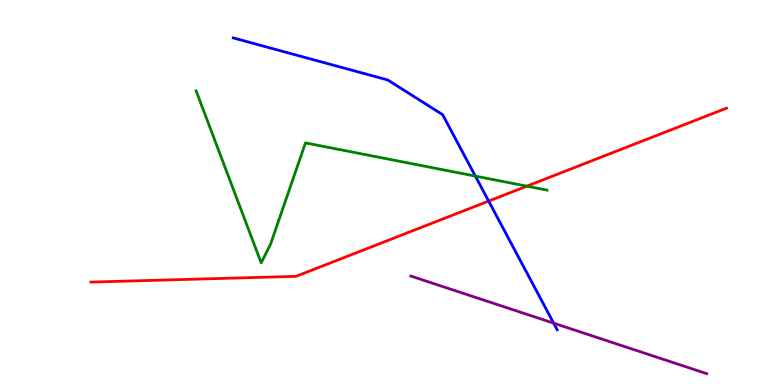[{'lines': ['blue', 'red'], 'intersections': [{'x': 6.31, 'y': 4.78}]}, {'lines': ['green', 'red'], 'intersections': [{'x': 6.8, 'y': 5.16}]}, {'lines': ['purple', 'red'], 'intersections': []}, {'lines': ['blue', 'green'], 'intersections': [{'x': 6.13, 'y': 5.43}]}, {'lines': ['blue', 'purple'], 'intersections': [{'x': 7.14, 'y': 1.61}]}, {'lines': ['green', 'purple'], 'intersections': []}]